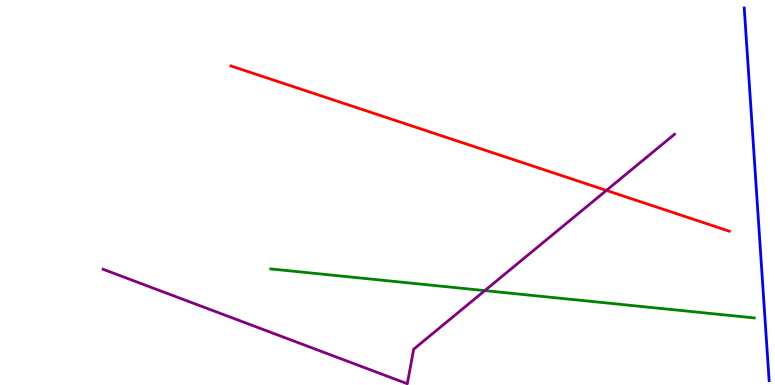[{'lines': ['blue', 'red'], 'intersections': []}, {'lines': ['green', 'red'], 'intersections': []}, {'lines': ['purple', 'red'], 'intersections': [{'x': 7.82, 'y': 5.05}]}, {'lines': ['blue', 'green'], 'intersections': []}, {'lines': ['blue', 'purple'], 'intersections': []}, {'lines': ['green', 'purple'], 'intersections': [{'x': 6.26, 'y': 2.45}]}]